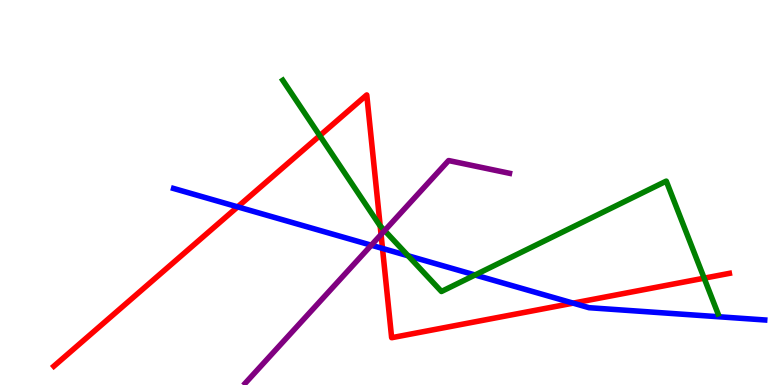[{'lines': ['blue', 'red'], 'intersections': [{'x': 3.07, 'y': 4.63}, {'x': 4.94, 'y': 3.55}, {'x': 7.4, 'y': 2.13}]}, {'lines': ['green', 'red'], 'intersections': [{'x': 4.13, 'y': 6.48}, {'x': 4.91, 'y': 4.13}, {'x': 9.09, 'y': 2.77}]}, {'lines': ['purple', 'red'], 'intersections': [{'x': 4.92, 'y': 3.91}]}, {'lines': ['blue', 'green'], 'intersections': [{'x': 5.27, 'y': 3.36}, {'x': 6.13, 'y': 2.86}]}, {'lines': ['blue', 'purple'], 'intersections': [{'x': 4.79, 'y': 3.63}]}, {'lines': ['green', 'purple'], 'intersections': [{'x': 4.96, 'y': 4.01}]}]